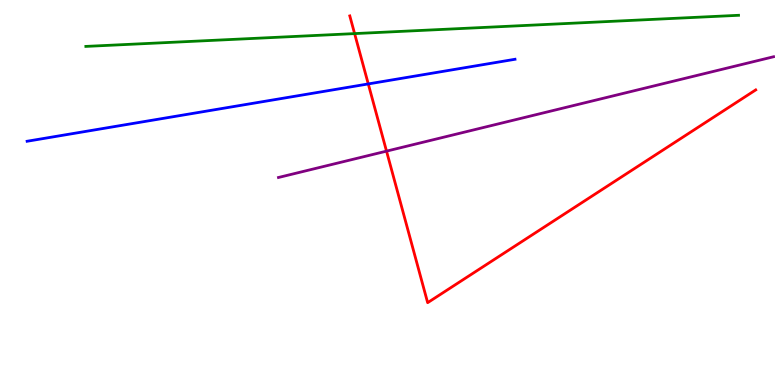[{'lines': ['blue', 'red'], 'intersections': [{'x': 4.75, 'y': 7.82}]}, {'lines': ['green', 'red'], 'intersections': [{'x': 4.58, 'y': 9.13}]}, {'lines': ['purple', 'red'], 'intersections': [{'x': 4.99, 'y': 6.07}]}, {'lines': ['blue', 'green'], 'intersections': []}, {'lines': ['blue', 'purple'], 'intersections': []}, {'lines': ['green', 'purple'], 'intersections': []}]